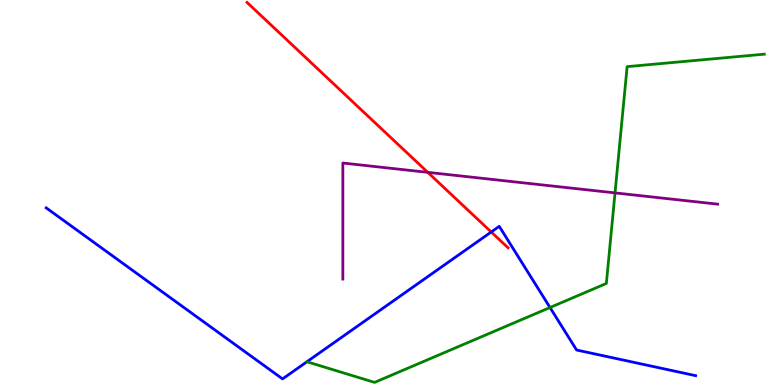[{'lines': ['blue', 'red'], 'intersections': [{'x': 6.34, 'y': 3.97}]}, {'lines': ['green', 'red'], 'intersections': []}, {'lines': ['purple', 'red'], 'intersections': [{'x': 5.52, 'y': 5.52}]}, {'lines': ['blue', 'green'], 'intersections': [{'x': 7.1, 'y': 2.01}]}, {'lines': ['blue', 'purple'], 'intersections': []}, {'lines': ['green', 'purple'], 'intersections': [{'x': 7.94, 'y': 4.99}]}]